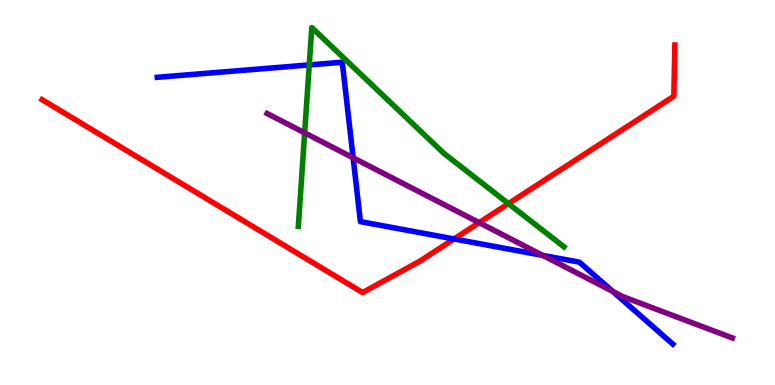[{'lines': ['blue', 'red'], 'intersections': [{'x': 5.86, 'y': 3.79}]}, {'lines': ['green', 'red'], 'intersections': [{'x': 6.56, 'y': 4.71}]}, {'lines': ['purple', 'red'], 'intersections': [{'x': 6.18, 'y': 4.22}]}, {'lines': ['blue', 'green'], 'intersections': [{'x': 3.99, 'y': 8.31}]}, {'lines': ['blue', 'purple'], 'intersections': [{'x': 4.56, 'y': 5.9}, {'x': 7.0, 'y': 3.37}, {'x': 7.91, 'y': 2.43}]}, {'lines': ['green', 'purple'], 'intersections': [{'x': 3.93, 'y': 6.55}]}]